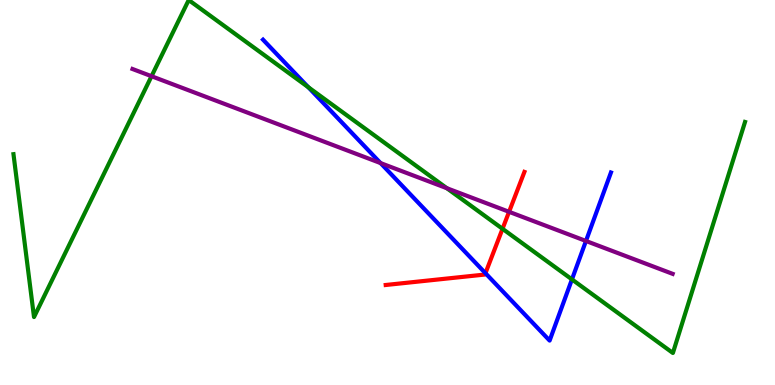[{'lines': ['blue', 'red'], 'intersections': [{'x': 6.26, 'y': 2.9}]}, {'lines': ['green', 'red'], 'intersections': [{'x': 6.48, 'y': 4.06}]}, {'lines': ['purple', 'red'], 'intersections': [{'x': 6.57, 'y': 4.5}]}, {'lines': ['blue', 'green'], 'intersections': [{'x': 3.98, 'y': 7.73}, {'x': 7.38, 'y': 2.74}]}, {'lines': ['blue', 'purple'], 'intersections': [{'x': 4.91, 'y': 5.76}, {'x': 7.56, 'y': 3.74}]}, {'lines': ['green', 'purple'], 'intersections': [{'x': 1.96, 'y': 8.02}, {'x': 5.77, 'y': 5.11}]}]